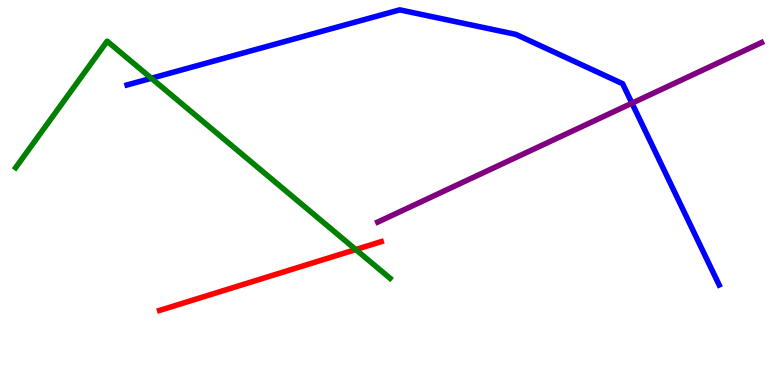[{'lines': ['blue', 'red'], 'intersections': []}, {'lines': ['green', 'red'], 'intersections': [{'x': 4.59, 'y': 3.52}]}, {'lines': ['purple', 'red'], 'intersections': []}, {'lines': ['blue', 'green'], 'intersections': [{'x': 1.95, 'y': 7.97}]}, {'lines': ['blue', 'purple'], 'intersections': [{'x': 8.15, 'y': 7.32}]}, {'lines': ['green', 'purple'], 'intersections': []}]